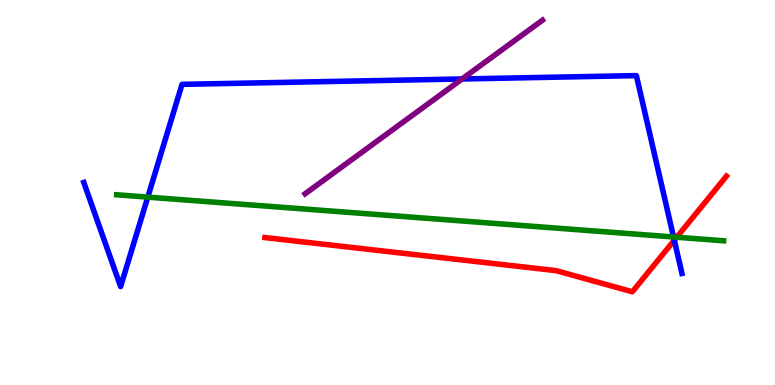[{'lines': ['blue', 'red'], 'intersections': [{'x': 8.7, 'y': 3.76}]}, {'lines': ['green', 'red'], 'intersections': [{'x': 8.73, 'y': 3.84}]}, {'lines': ['purple', 'red'], 'intersections': []}, {'lines': ['blue', 'green'], 'intersections': [{'x': 1.91, 'y': 4.88}, {'x': 8.69, 'y': 3.84}]}, {'lines': ['blue', 'purple'], 'intersections': [{'x': 5.96, 'y': 7.95}]}, {'lines': ['green', 'purple'], 'intersections': []}]